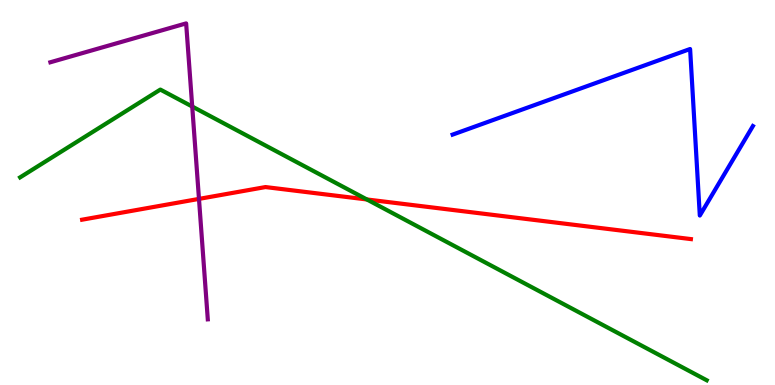[{'lines': ['blue', 'red'], 'intersections': []}, {'lines': ['green', 'red'], 'intersections': [{'x': 4.73, 'y': 4.82}]}, {'lines': ['purple', 'red'], 'intersections': [{'x': 2.57, 'y': 4.83}]}, {'lines': ['blue', 'green'], 'intersections': []}, {'lines': ['blue', 'purple'], 'intersections': []}, {'lines': ['green', 'purple'], 'intersections': [{'x': 2.48, 'y': 7.23}]}]